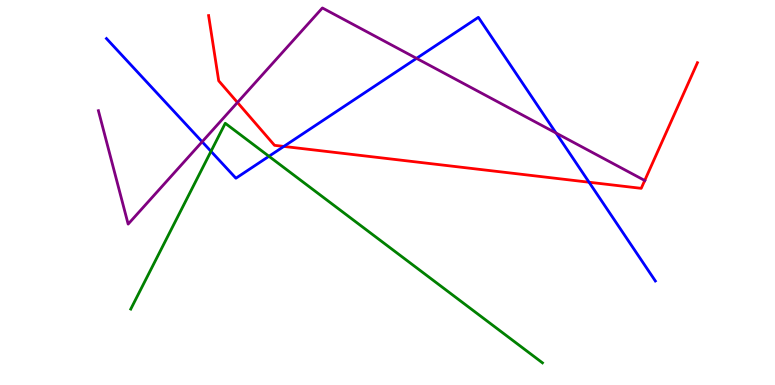[{'lines': ['blue', 'red'], 'intersections': [{'x': 3.66, 'y': 6.2}, {'x': 7.6, 'y': 5.27}]}, {'lines': ['green', 'red'], 'intersections': []}, {'lines': ['purple', 'red'], 'intersections': [{'x': 3.06, 'y': 7.34}, {'x': 8.32, 'y': 5.31}]}, {'lines': ['blue', 'green'], 'intersections': [{'x': 2.72, 'y': 6.07}, {'x': 3.47, 'y': 5.94}]}, {'lines': ['blue', 'purple'], 'intersections': [{'x': 2.61, 'y': 6.32}, {'x': 5.37, 'y': 8.48}, {'x': 7.17, 'y': 6.55}]}, {'lines': ['green', 'purple'], 'intersections': []}]